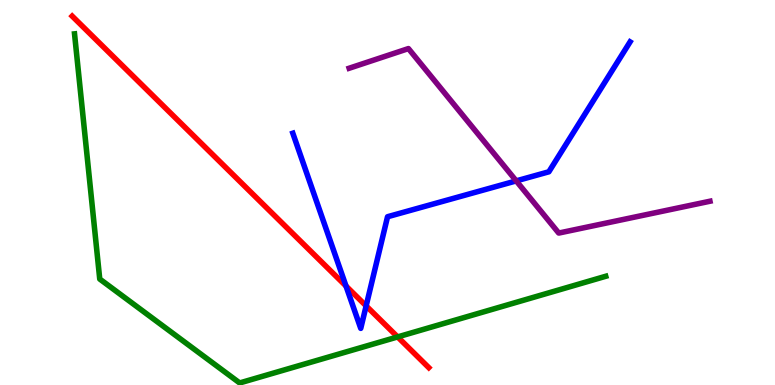[{'lines': ['blue', 'red'], 'intersections': [{'x': 4.46, 'y': 2.57}, {'x': 4.72, 'y': 2.05}]}, {'lines': ['green', 'red'], 'intersections': [{'x': 5.13, 'y': 1.25}]}, {'lines': ['purple', 'red'], 'intersections': []}, {'lines': ['blue', 'green'], 'intersections': []}, {'lines': ['blue', 'purple'], 'intersections': [{'x': 6.66, 'y': 5.3}]}, {'lines': ['green', 'purple'], 'intersections': []}]